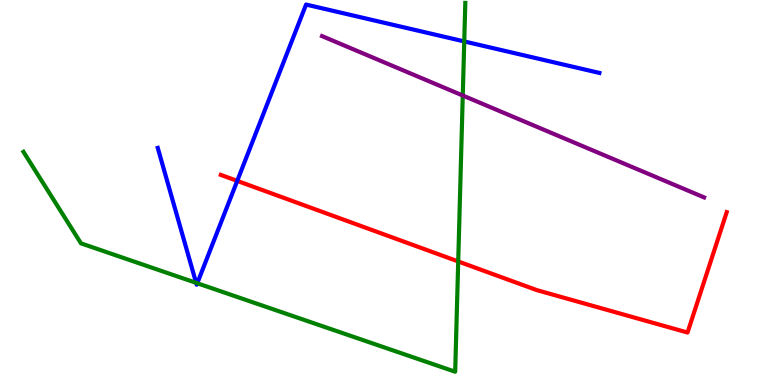[{'lines': ['blue', 'red'], 'intersections': [{'x': 3.06, 'y': 5.3}]}, {'lines': ['green', 'red'], 'intersections': [{'x': 5.91, 'y': 3.21}]}, {'lines': ['purple', 'red'], 'intersections': []}, {'lines': ['blue', 'green'], 'intersections': [{'x': 2.53, 'y': 2.65}, {'x': 2.55, 'y': 2.64}, {'x': 5.99, 'y': 8.92}]}, {'lines': ['blue', 'purple'], 'intersections': []}, {'lines': ['green', 'purple'], 'intersections': [{'x': 5.97, 'y': 7.52}]}]